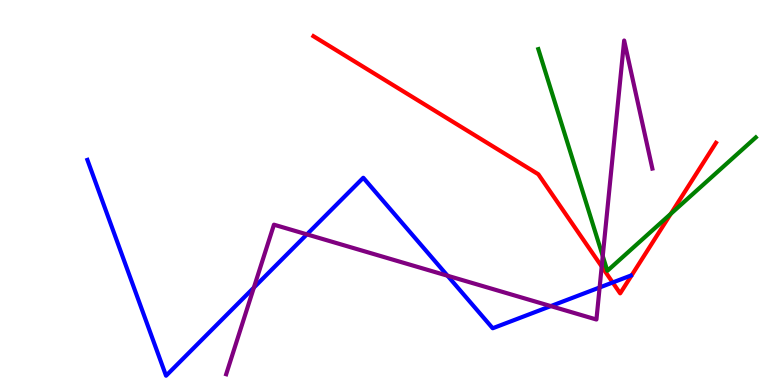[{'lines': ['blue', 'red'], 'intersections': [{'x': 7.91, 'y': 2.66}]}, {'lines': ['green', 'red'], 'intersections': [{'x': 8.66, 'y': 4.45}]}, {'lines': ['purple', 'red'], 'intersections': [{'x': 7.76, 'y': 3.08}]}, {'lines': ['blue', 'green'], 'intersections': []}, {'lines': ['blue', 'purple'], 'intersections': [{'x': 3.28, 'y': 2.53}, {'x': 3.96, 'y': 3.91}, {'x': 5.77, 'y': 2.84}, {'x': 7.11, 'y': 2.05}, {'x': 7.74, 'y': 2.53}]}, {'lines': ['green', 'purple'], 'intersections': [{'x': 7.78, 'y': 3.35}]}]